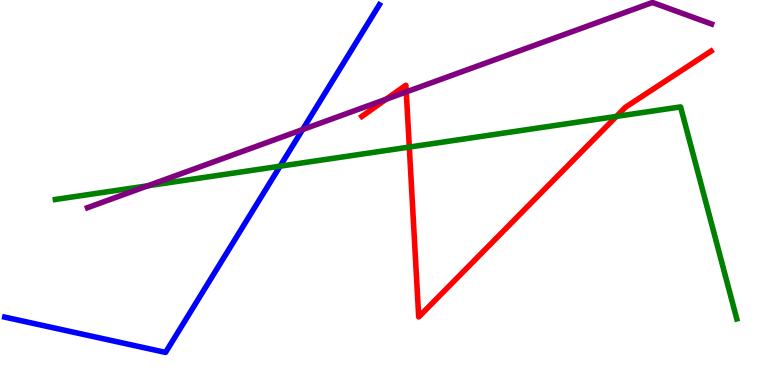[{'lines': ['blue', 'red'], 'intersections': []}, {'lines': ['green', 'red'], 'intersections': [{'x': 5.28, 'y': 6.18}, {'x': 7.95, 'y': 6.98}]}, {'lines': ['purple', 'red'], 'intersections': [{'x': 4.98, 'y': 7.42}, {'x': 5.24, 'y': 7.61}]}, {'lines': ['blue', 'green'], 'intersections': [{'x': 3.61, 'y': 5.68}]}, {'lines': ['blue', 'purple'], 'intersections': [{'x': 3.9, 'y': 6.63}]}, {'lines': ['green', 'purple'], 'intersections': [{'x': 1.91, 'y': 5.17}]}]